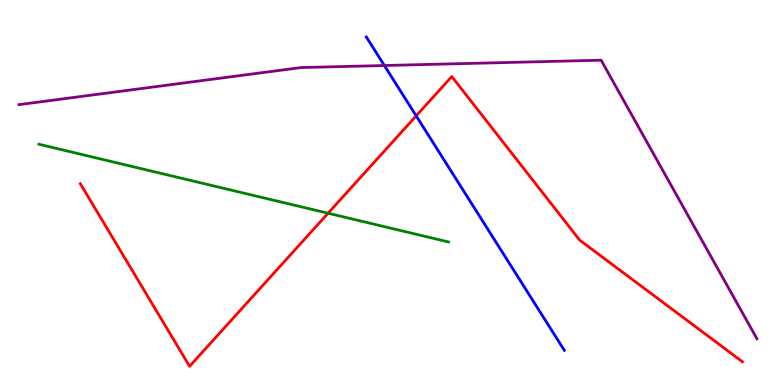[{'lines': ['blue', 'red'], 'intersections': [{'x': 5.37, 'y': 6.99}]}, {'lines': ['green', 'red'], 'intersections': [{'x': 4.23, 'y': 4.46}]}, {'lines': ['purple', 'red'], 'intersections': []}, {'lines': ['blue', 'green'], 'intersections': []}, {'lines': ['blue', 'purple'], 'intersections': [{'x': 4.96, 'y': 8.3}]}, {'lines': ['green', 'purple'], 'intersections': []}]